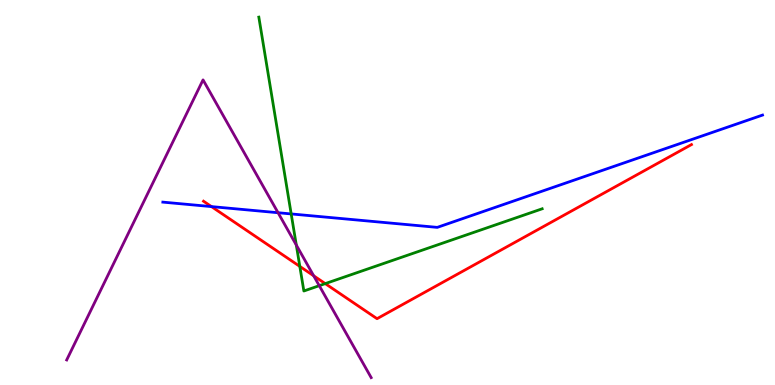[{'lines': ['blue', 'red'], 'intersections': [{'x': 2.73, 'y': 4.63}]}, {'lines': ['green', 'red'], 'intersections': [{'x': 3.87, 'y': 3.08}, {'x': 4.2, 'y': 2.63}]}, {'lines': ['purple', 'red'], 'intersections': [{'x': 4.05, 'y': 2.84}]}, {'lines': ['blue', 'green'], 'intersections': [{'x': 3.76, 'y': 4.44}]}, {'lines': ['blue', 'purple'], 'intersections': [{'x': 3.59, 'y': 4.47}]}, {'lines': ['green', 'purple'], 'intersections': [{'x': 3.82, 'y': 3.64}, {'x': 4.12, 'y': 2.58}]}]